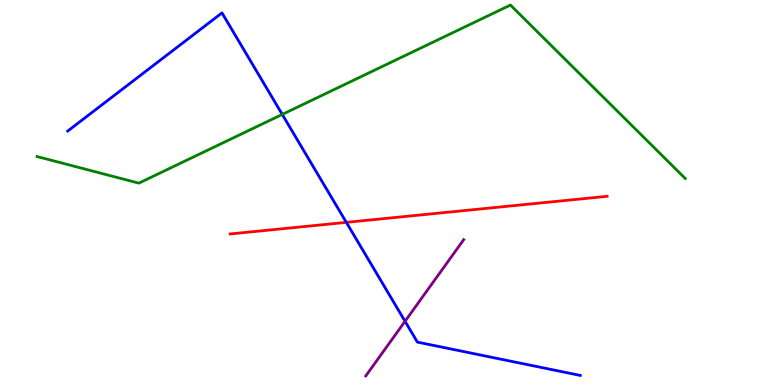[{'lines': ['blue', 'red'], 'intersections': [{'x': 4.47, 'y': 4.22}]}, {'lines': ['green', 'red'], 'intersections': []}, {'lines': ['purple', 'red'], 'intersections': []}, {'lines': ['blue', 'green'], 'intersections': [{'x': 3.64, 'y': 7.03}]}, {'lines': ['blue', 'purple'], 'intersections': [{'x': 5.23, 'y': 1.65}]}, {'lines': ['green', 'purple'], 'intersections': []}]